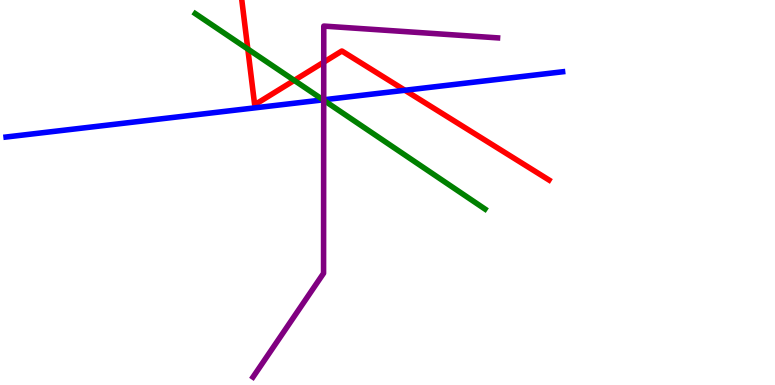[{'lines': ['blue', 'red'], 'intersections': [{'x': 5.22, 'y': 7.66}]}, {'lines': ['green', 'red'], 'intersections': [{'x': 3.2, 'y': 8.73}, {'x': 3.8, 'y': 7.91}]}, {'lines': ['purple', 'red'], 'intersections': [{'x': 4.18, 'y': 8.38}]}, {'lines': ['blue', 'green'], 'intersections': [{'x': 4.17, 'y': 7.41}]}, {'lines': ['blue', 'purple'], 'intersections': [{'x': 4.18, 'y': 7.41}]}, {'lines': ['green', 'purple'], 'intersections': [{'x': 4.18, 'y': 7.4}]}]